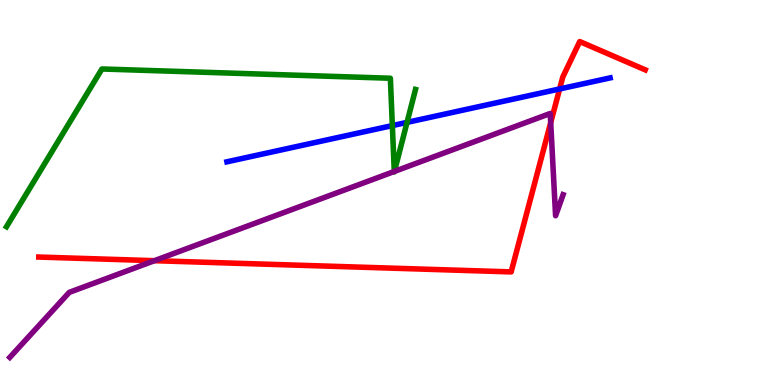[{'lines': ['blue', 'red'], 'intersections': [{'x': 7.22, 'y': 7.69}]}, {'lines': ['green', 'red'], 'intersections': []}, {'lines': ['purple', 'red'], 'intersections': [{'x': 1.99, 'y': 3.23}, {'x': 7.11, 'y': 6.81}]}, {'lines': ['blue', 'green'], 'intersections': [{'x': 5.06, 'y': 6.74}, {'x': 5.25, 'y': 6.82}]}, {'lines': ['blue', 'purple'], 'intersections': []}, {'lines': ['green', 'purple'], 'intersections': [{'x': 5.09, 'y': 5.55}, {'x': 5.09, 'y': 5.55}]}]